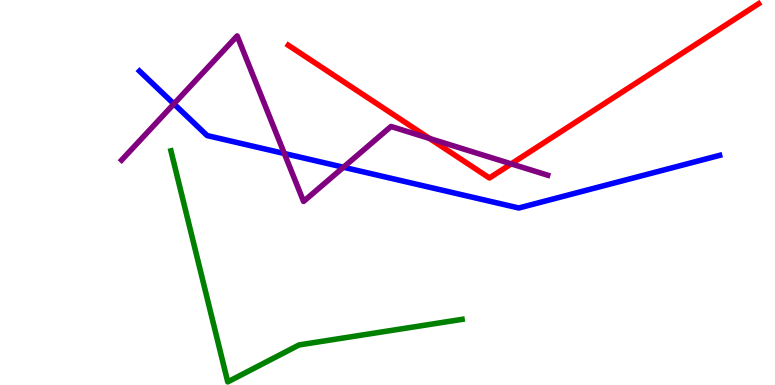[{'lines': ['blue', 'red'], 'intersections': []}, {'lines': ['green', 'red'], 'intersections': []}, {'lines': ['purple', 'red'], 'intersections': [{'x': 5.54, 'y': 6.4}, {'x': 6.6, 'y': 5.74}]}, {'lines': ['blue', 'green'], 'intersections': []}, {'lines': ['blue', 'purple'], 'intersections': [{'x': 2.24, 'y': 7.3}, {'x': 3.67, 'y': 6.01}, {'x': 4.43, 'y': 5.66}]}, {'lines': ['green', 'purple'], 'intersections': []}]